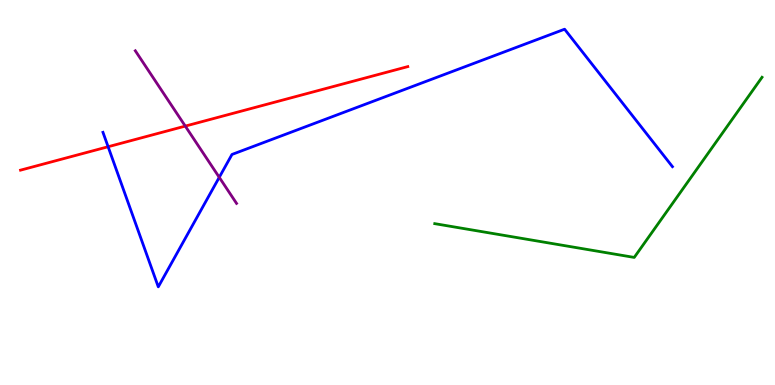[{'lines': ['blue', 'red'], 'intersections': [{'x': 1.4, 'y': 6.19}]}, {'lines': ['green', 'red'], 'intersections': []}, {'lines': ['purple', 'red'], 'intersections': [{'x': 2.39, 'y': 6.72}]}, {'lines': ['blue', 'green'], 'intersections': []}, {'lines': ['blue', 'purple'], 'intersections': [{'x': 2.83, 'y': 5.39}]}, {'lines': ['green', 'purple'], 'intersections': []}]